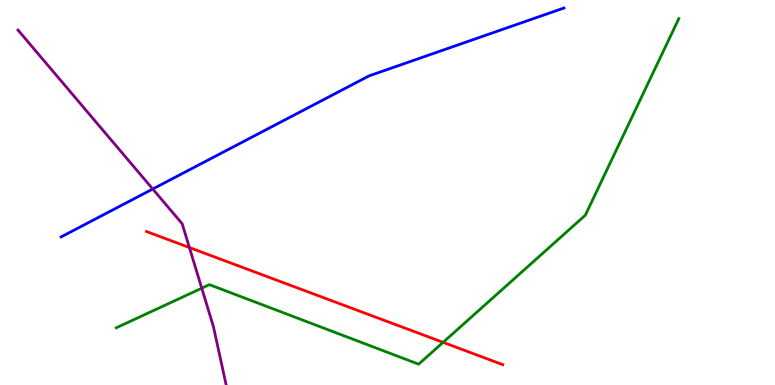[{'lines': ['blue', 'red'], 'intersections': []}, {'lines': ['green', 'red'], 'intersections': [{'x': 5.72, 'y': 1.11}]}, {'lines': ['purple', 'red'], 'intersections': [{'x': 2.44, 'y': 3.57}]}, {'lines': ['blue', 'green'], 'intersections': []}, {'lines': ['blue', 'purple'], 'intersections': [{'x': 1.97, 'y': 5.09}]}, {'lines': ['green', 'purple'], 'intersections': [{'x': 2.6, 'y': 2.51}]}]